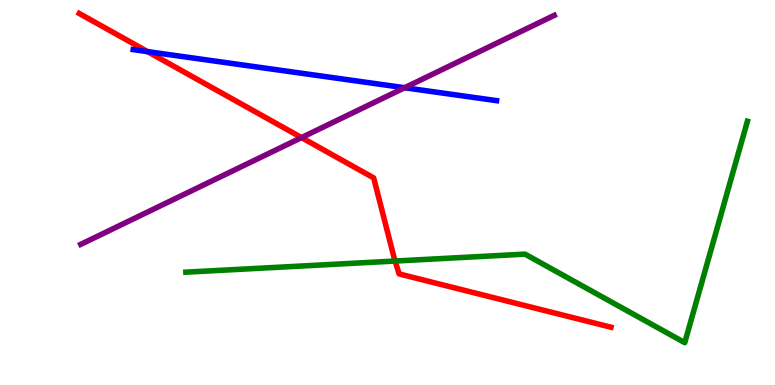[{'lines': ['blue', 'red'], 'intersections': [{'x': 1.9, 'y': 8.66}]}, {'lines': ['green', 'red'], 'intersections': [{'x': 5.1, 'y': 3.22}]}, {'lines': ['purple', 'red'], 'intersections': [{'x': 3.89, 'y': 6.43}]}, {'lines': ['blue', 'green'], 'intersections': []}, {'lines': ['blue', 'purple'], 'intersections': [{'x': 5.22, 'y': 7.72}]}, {'lines': ['green', 'purple'], 'intersections': []}]